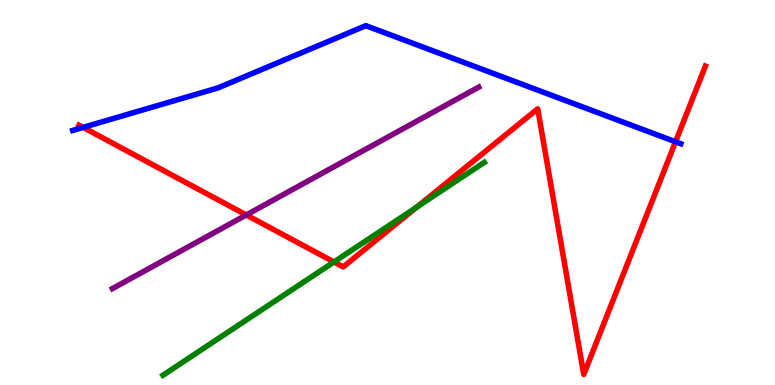[{'lines': ['blue', 'red'], 'intersections': [{'x': 1.07, 'y': 6.69}, {'x': 8.72, 'y': 6.32}]}, {'lines': ['green', 'red'], 'intersections': [{'x': 4.31, 'y': 3.2}, {'x': 5.38, 'y': 4.62}]}, {'lines': ['purple', 'red'], 'intersections': [{'x': 3.18, 'y': 4.42}]}, {'lines': ['blue', 'green'], 'intersections': []}, {'lines': ['blue', 'purple'], 'intersections': []}, {'lines': ['green', 'purple'], 'intersections': []}]